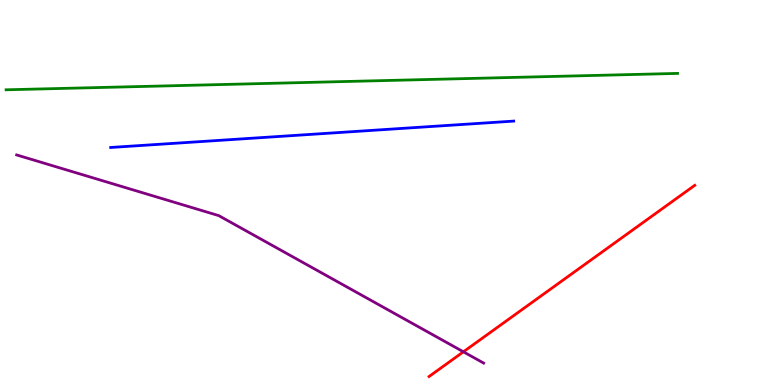[{'lines': ['blue', 'red'], 'intersections': []}, {'lines': ['green', 'red'], 'intersections': []}, {'lines': ['purple', 'red'], 'intersections': [{'x': 5.98, 'y': 0.862}]}, {'lines': ['blue', 'green'], 'intersections': []}, {'lines': ['blue', 'purple'], 'intersections': []}, {'lines': ['green', 'purple'], 'intersections': []}]